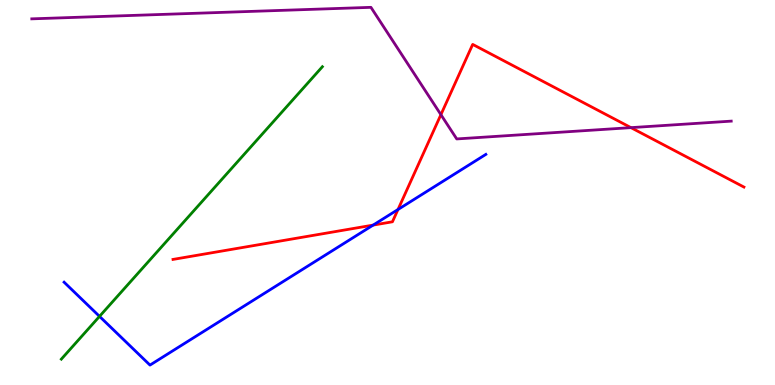[{'lines': ['blue', 'red'], 'intersections': [{'x': 4.81, 'y': 4.15}, {'x': 5.14, 'y': 4.56}]}, {'lines': ['green', 'red'], 'intersections': []}, {'lines': ['purple', 'red'], 'intersections': [{'x': 5.69, 'y': 7.02}, {'x': 8.14, 'y': 6.68}]}, {'lines': ['blue', 'green'], 'intersections': [{'x': 1.28, 'y': 1.78}]}, {'lines': ['blue', 'purple'], 'intersections': []}, {'lines': ['green', 'purple'], 'intersections': []}]